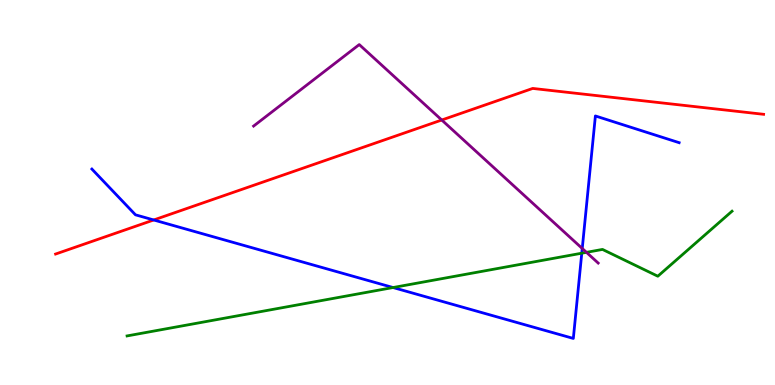[{'lines': ['blue', 'red'], 'intersections': [{'x': 1.98, 'y': 4.29}]}, {'lines': ['green', 'red'], 'intersections': []}, {'lines': ['purple', 'red'], 'intersections': [{'x': 5.7, 'y': 6.88}]}, {'lines': ['blue', 'green'], 'intersections': [{'x': 5.07, 'y': 2.53}, {'x': 7.51, 'y': 3.42}]}, {'lines': ['blue', 'purple'], 'intersections': [{'x': 7.51, 'y': 3.55}]}, {'lines': ['green', 'purple'], 'intersections': [{'x': 7.57, 'y': 3.45}]}]